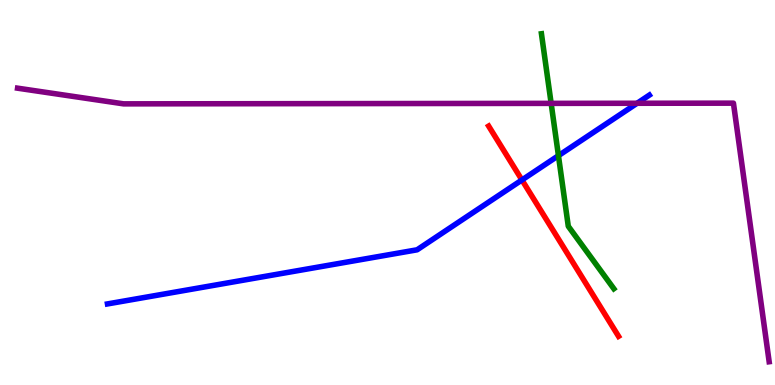[{'lines': ['blue', 'red'], 'intersections': [{'x': 6.73, 'y': 5.33}]}, {'lines': ['green', 'red'], 'intersections': []}, {'lines': ['purple', 'red'], 'intersections': []}, {'lines': ['blue', 'green'], 'intersections': [{'x': 7.21, 'y': 5.96}]}, {'lines': ['blue', 'purple'], 'intersections': [{'x': 8.22, 'y': 7.32}]}, {'lines': ['green', 'purple'], 'intersections': [{'x': 7.11, 'y': 7.32}]}]